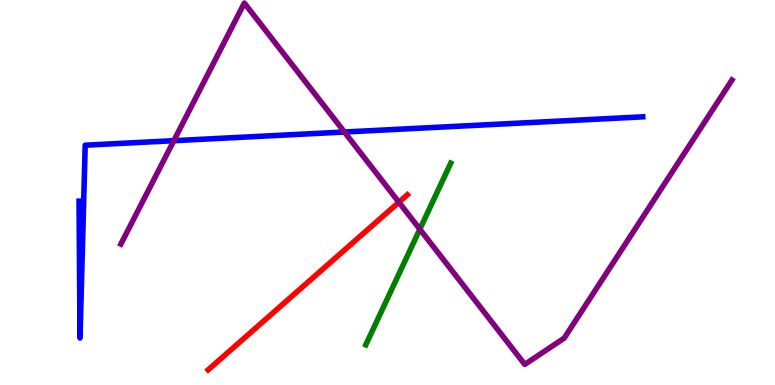[{'lines': ['blue', 'red'], 'intersections': []}, {'lines': ['green', 'red'], 'intersections': []}, {'lines': ['purple', 'red'], 'intersections': [{'x': 5.15, 'y': 4.75}]}, {'lines': ['blue', 'green'], 'intersections': []}, {'lines': ['blue', 'purple'], 'intersections': [{'x': 2.24, 'y': 6.35}, {'x': 4.44, 'y': 6.57}]}, {'lines': ['green', 'purple'], 'intersections': [{'x': 5.42, 'y': 4.05}]}]